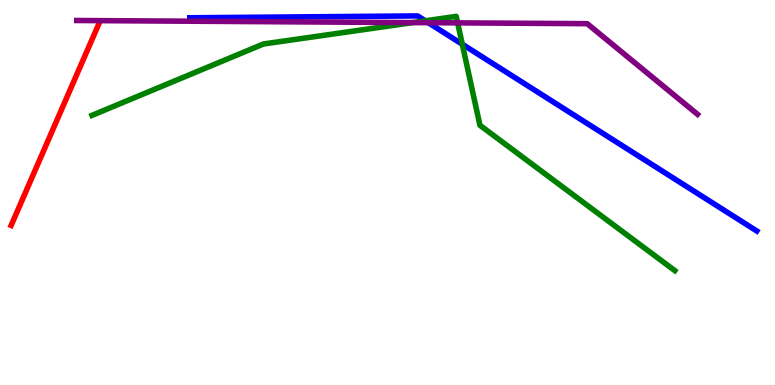[{'lines': ['blue', 'red'], 'intersections': []}, {'lines': ['green', 'red'], 'intersections': []}, {'lines': ['purple', 'red'], 'intersections': []}, {'lines': ['blue', 'green'], 'intersections': [{'x': 5.49, 'y': 9.46}, {'x': 5.97, 'y': 8.85}]}, {'lines': ['blue', 'purple'], 'intersections': [{'x': 5.53, 'y': 9.41}]}, {'lines': ['green', 'purple'], 'intersections': [{'x': 5.33, 'y': 9.41}, {'x': 5.91, 'y': 9.41}]}]